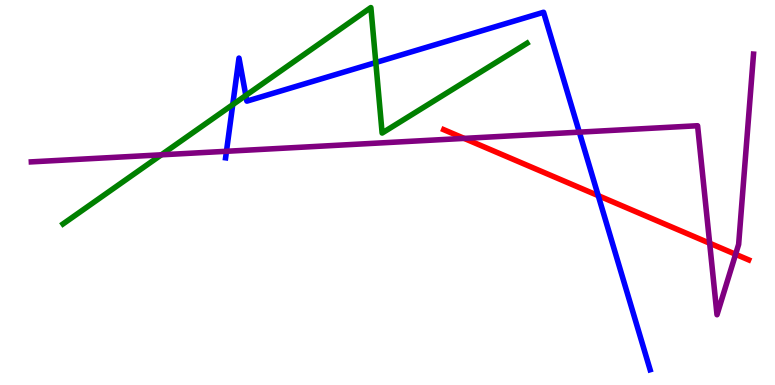[{'lines': ['blue', 'red'], 'intersections': [{'x': 7.72, 'y': 4.92}]}, {'lines': ['green', 'red'], 'intersections': []}, {'lines': ['purple', 'red'], 'intersections': [{'x': 5.99, 'y': 6.41}, {'x': 9.16, 'y': 3.68}, {'x': 9.49, 'y': 3.4}]}, {'lines': ['blue', 'green'], 'intersections': [{'x': 3.0, 'y': 7.28}, {'x': 3.17, 'y': 7.52}, {'x': 4.85, 'y': 8.38}]}, {'lines': ['blue', 'purple'], 'intersections': [{'x': 2.92, 'y': 6.07}, {'x': 7.47, 'y': 6.57}]}, {'lines': ['green', 'purple'], 'intersections': [{'x': 2.08, 'y': 5.98}]}]